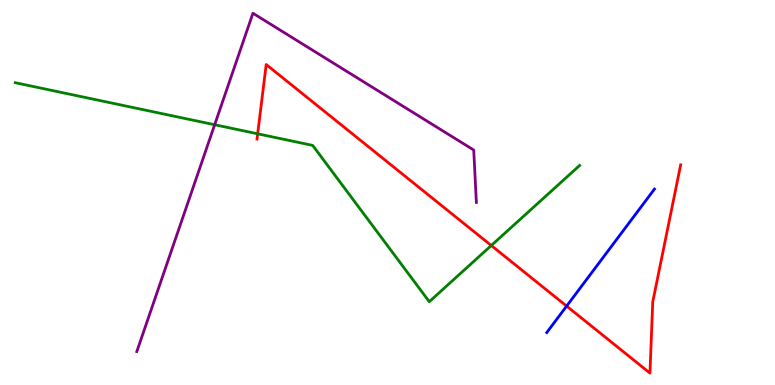[{'lines': ['blue', 'red'], 'intersections': [{'x': 7.31, 'y': 2.05}]}, {'lines': ['green', 'red'], 'intersections': [{'x': 3.32, 'y': 6.52}, {'x': 6.34, 'y': 3.62}]}, {'lines': ['purple', 'red'], 'intersections': []}, {'lines': ['blue', 'green'], 'intersections': []}, {'lines': ['blue', 'purple'], 'intersections': []}, {'lines': ['green', 'purple'], 'intersections': [{'x': 2.77, 'y': 6.76}]}]